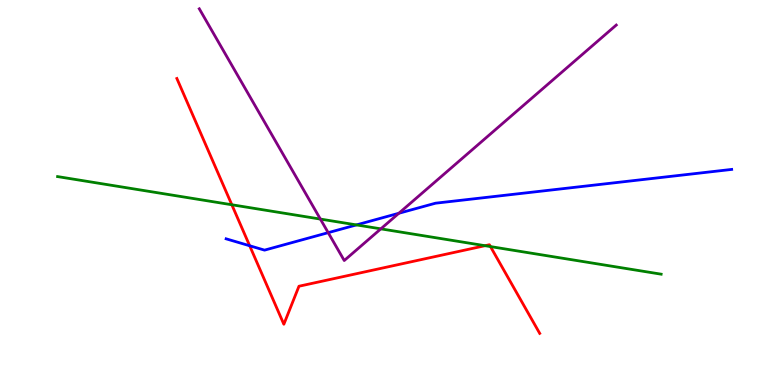[{'lines': ['blue', 'red'], 'intersections': [{'x': 3.22, 'y': 3.62}]}, {'lines': ['green', 'red'], 'intersections': [{'x': 2.99, 'y': 4.68}, {'x': 6.26, 'y': 3.62}, {'x': 6.33, 'y': 3.6}]}, {'lines': ['purple', 'red'], 'intersections': []}, {'lines': ['blue', 'green'], 'intersections': [{'x': 4.6, 'y': 4.16}]}, {'lines': ['blue', 'purple'], 'intersections': [{'x': 4.23, 'y': 3.96}, {'x': 5.15, 'y': 4.46}]}, {'lines': ['green', 'purple'], 'intersections': [{'x': 4.13, 'y': 4.31}, {'x': 4.91, 'y': 4.06}]}]